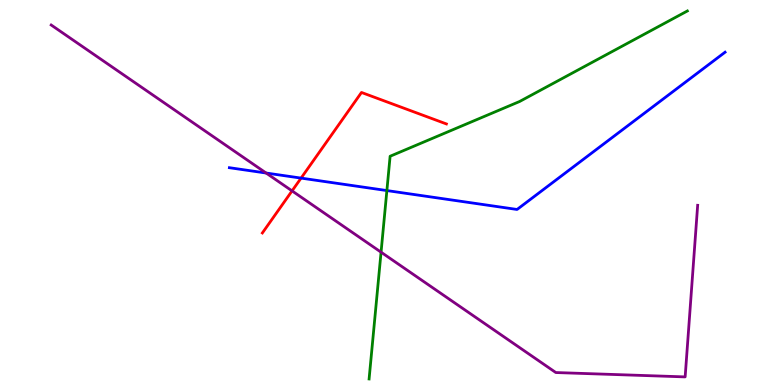[{'lines': ['blue', 'red'], 'intersections': [{'x': 3.88, 'y': 5.37}]}, {'lines': ['green', 'red'], 'intersections': []}, {'lines': ['purple', 'red'], 'intersections': [{'x': 3.77, 'y': 5.04}]}, {'lines': ['blue', 'green'], 'intersections': [{'x': 4.99, 'y': 5.05}]}, {'lines': ['blue', 'purple'], 'intersections': [{'x': 3.43, 'y': 5.51}]}, {'lines': ['green', 'purple'], 'intersections': [{'x': 4.92, 'y': 3.45}]}]